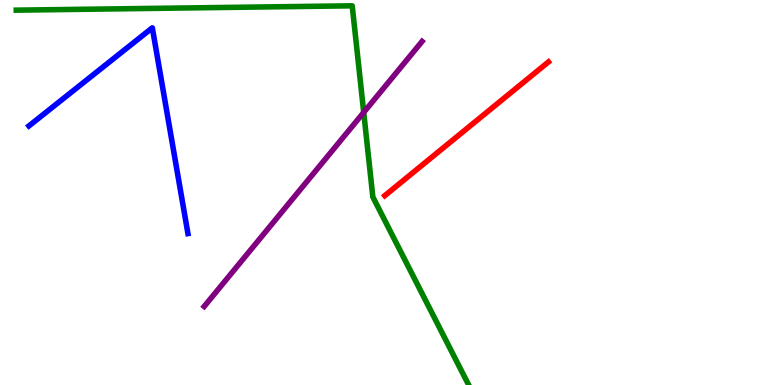[{'lines': ['blue', 'red'], 'intersections': []}, {'lines': ['green', 'red'], 'intersections': []}, {'lines': ['purple', 'red'], 'intersections': []}, {'lines': ['blue', 'green'], 'intersections': []}, {'lines': ['blue', 'purple'], 'intersections': []}, {'lines': ['green', 'purple'], 'intersections': [{'x': 4.69, 'y': 7.08}]}]